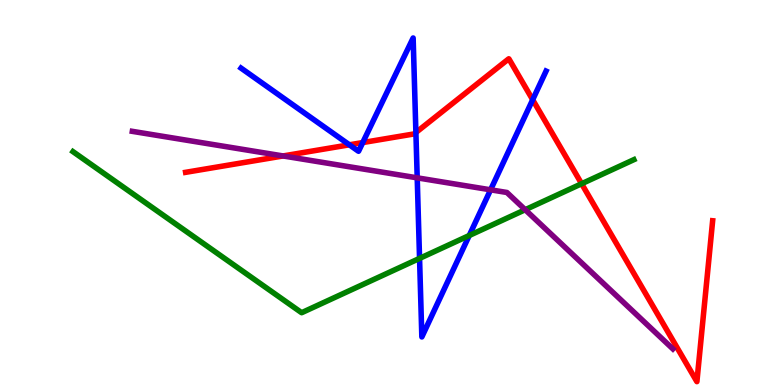[{'lines': ['blue', 'red'], 'intersections': [{'x': 4.51, 'y': 6.24}, {'x': 4.68, 'y': 6.3}, {'x': 5.37, 'y': 6.56}, {'x': 6.87, 'y': 7.41}]}, {'lines': ['green', 'red'], 'intersections': [{'x': 7.5, 'y': 5.23}]}, {'lines': ['purple', 'red'], 'intersections': [{'x': 3.65, 'y': 5.95}]}, {'lines': ['blue', 'green'], 'intersections': [{'x': 5.41, 'y': 3.29}, {'x': 6.05, 'y': 3.88}]}, {'lines': ['blue', 'purple'], 'intersections': [{'x': 5.38, 'y': 5.38}, {'x': 6.33, 'y': 5.07}]}, {'lines': ['green', 'purple'], 'intersections': [{'x': 6.78, 'y': 4.55}]}]